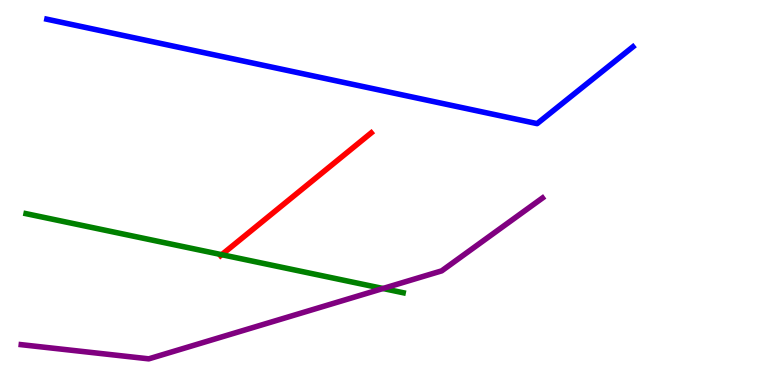[{'lines': ['blue', 'red'], 'intersections': []}, {'lines': ['green', 'red'], 'intersections': [{'x': 2.86, 'y': 3.38}]}, {'lines': ['purple', 'red'], 'intersections': []}, {'lines': ['blue', 'green'], 'intersections': []}, {'lines': ['blue', 'purple'], 'intersections': []}, {'lines': ['green', 'purple'], 'intersections': [{'x': 4.94, 'y': 2.51}]}]